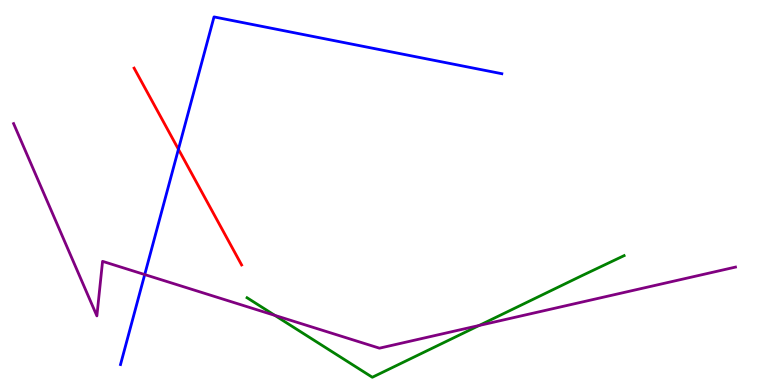[{'lines': ['blue', 'red'], 'intersections': [{'x': 2.3, 'y': 6.12}]}, {'lines': ['green', 'red'], 'intersections': []}, {'lines': ['purple', 'red'], 'intersections': []}, {'lines': ['blue', 'green'], 'intersections': []}, {'lines': ['blue', 'purple'], 'intersections': [{'x': 1.87, 'y': 2.87}]}, {'lines': ['green', 'purple'], 'intersections': [{'x': 3.55, 'y': 1.81}, {'x': 6.18, 'y': 1.55}]}]